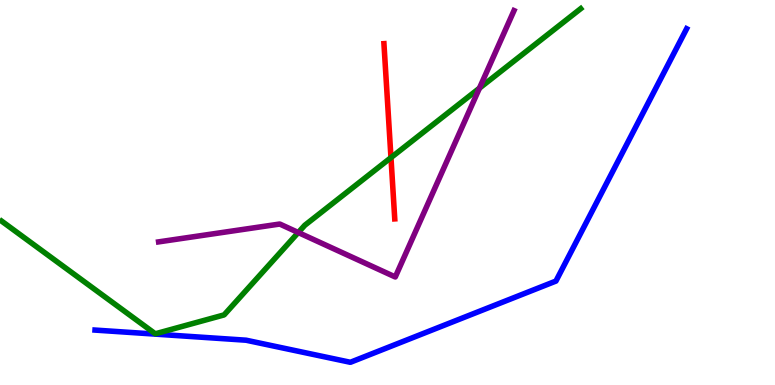[{'lines': ['blue', 'red'], 'intersections': []}, {'lines': ['green', 'red'], 'intersections': [{'x': 5.04, 'y': 5.91}]}, {'lines': ['purple', 'red'], 'intersections': []}, {'lines': ['blue', 'green'], 'intersections': []}, {'lines': ['blue', 'purple'], 'intersections': []}, {'lines': ['green', 'purple'], 'intersections': [{'x': 3.85, 'y': 3.96}, {'x': 6.19, 'y': 7.71}]}]